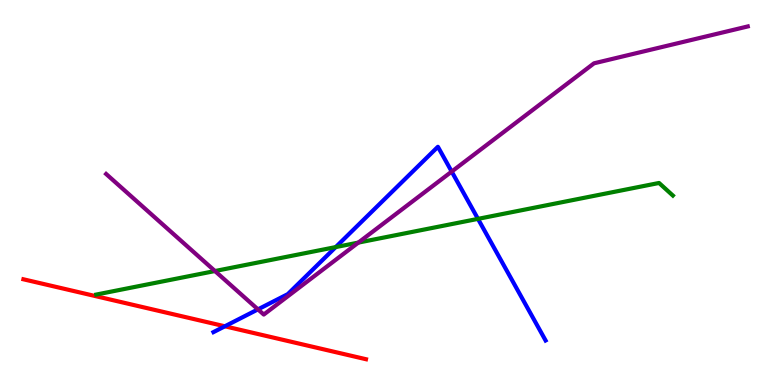[{'lines': ['blue', 'red'], 'intersections': [{'x': 2.9, 'y': 1.52}]}, {'lines': ['green', 'red'], 'intersections': []}, {'lines': ['purple', 'red'], 'intersections': []}, {'lines': ['blue', 'green'], 'intersections': [{'x': 4.33, 'y': 3.58}, {'x': 6.17, 'y': 4.31}]}, {'lines': ['blue', 'purple'], 'intersections': [{'x': 3.33, 'y': 1.96}, {'x': 5.83, 'y': 5.54}]}, {'lines': ['green', 'purple'], 'intersections': [{'x': 2.77, 'y': 2.96}, {'x': 4.62, 'y': 3.7}]}]